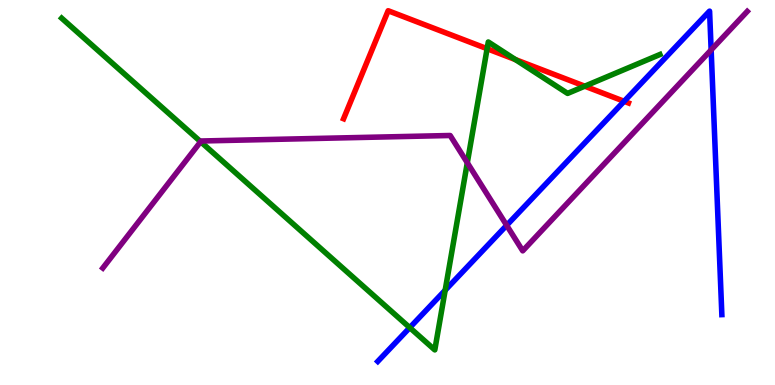[{'lines': ['blue', 'red'], 'intersections': [{'x': 8.05, 'y': 7.37}]}, {'lines': ['green', 'red'], 'intersections': [{'x': 6.29, 'y': 8.73}, {'x': 6.65, 'y': 8.45}, {'x': 7.55, 'y': 7.76}]}, {'lines': ['purple', 'red'], 'intersections': []}, {'lines': ['blue', 'green'], 'intersections': [{'x': 5.29, 'y': 1.49}, {'x': 5.74, 'y': 2.46}]}, {'lines': ['blue', 'purple'], 'intersections': [{'x': 6.54, 'y': 4.15}, {'x': 9.18, 'y': 8.7}]}, {'lines': ['green', 'purple'], 'intersections': [{'x': 2.59, 'y': 6.32}, {'x': 6.03, 'y': 5.77}]}]